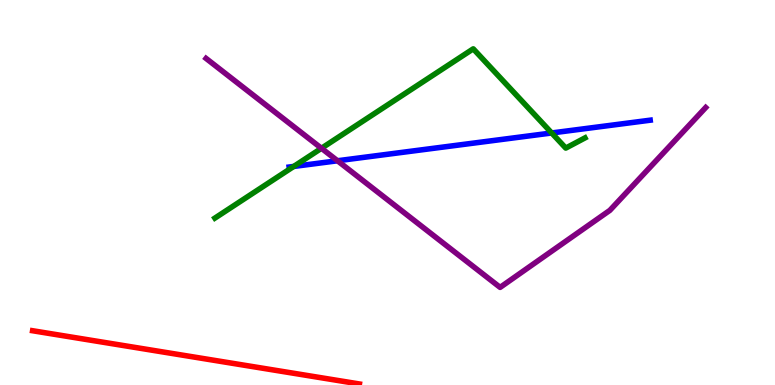[{'lines': ['blue', 'red'], 'intersections': []}, {'lines': ['green', 'red'], 'intersections': []}, {'lines': ['purple', 'red'], 'intersections': []}, {'lines': ['blue', 'green'], 'intersections': [{'x': 3.79, 'y': 5.68}, {'x': 7.12, 'y': 6.55}]}, {'lines': ['blue', 'purple'], 'intersections': [{'x': 4.35, 'y': 5.82}]}, {'lines': ['green', 'purple'], 'intersections': [{'x': 4.15, 'y': 6.15}]}]